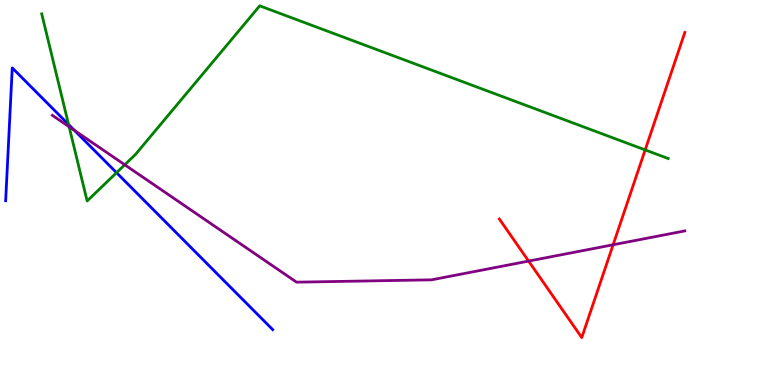[{'lines': ['blue', 'red'], 'intersections': []}, {'lines': ['green', 'red'], 'intersections': [{'x': 8.32, 'y': 6.11}]}, {'lines': ['purple', 'red'], 'intersections': [{'x': 6.82, 'y': 3.22}, {'x': 7.91, 'y': 3.64}]}, {'lines': ['blue', 'green'], 'intersections': [{'x': 0.885, 'y': 6.77}, {'x': 1.5, 'y': 5.51}]}, {'lines': ['blue', 'purple'], 'intersections': [{'x': 0.961, 'y': 6.61}]}, {'lines': ['green', 'purple'], 'intersections': [{'x': 0.892, 'y': 6.71}, {'x': 1.61, 'y': 5.72}]}]